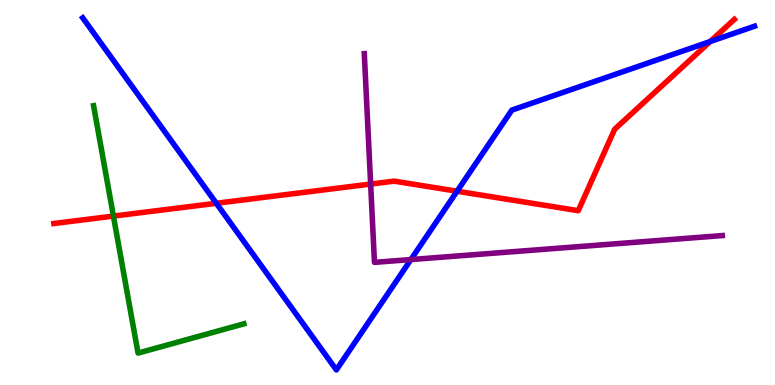[{'lines': ['blue', 'red'], 'intersections': [{'x': 2.79, 'y': 4.72}, {'x': 5.9, 'y': 5.03}, {'x': 9.16, 'y': 8.92}]}, {'lines': ['green', 'red'], 'intersections': [{'x': 1.46, 'y': 4.39}]}, {'lines': ['purple', 'red'], 'intersections': [{'x': 4.78, 'y': 5.22}]}, {'lines': ['blue', 'green'], 'intersections': []}, {'lines': ['blue', 'purple'], 'intersections': [{'x': 5.3, 'y': 3.26}]}, {'lines': ['green', 'purple'], 'intersections': []}]